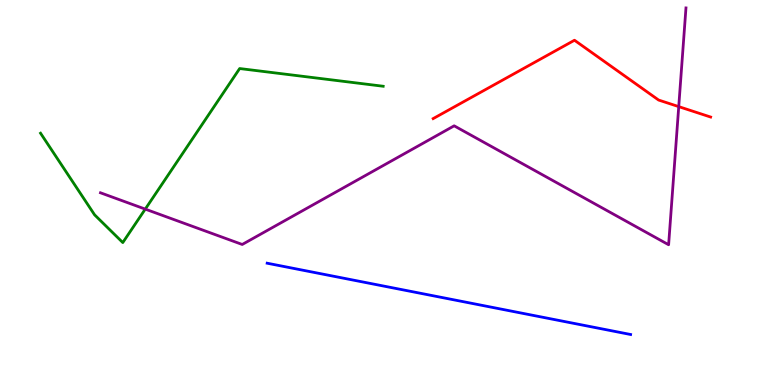[{'lines': ['blue', 'red'], 'intersections': []}, {'lines': ['green', 'red'], 'intersections': []}, {'lines': ['purple', 'red'], 'intersections': [{'x': 8.76, 'y': 7.23}]}, {'lines': ['blue', 'green'], 'intersections': []}, {'lines': ['blue', 'purple'], 'intersections': []}, {'lines': ['green', 'purple'], 'intersections': [{'x': 1.87, 'y': 4.57}]}]